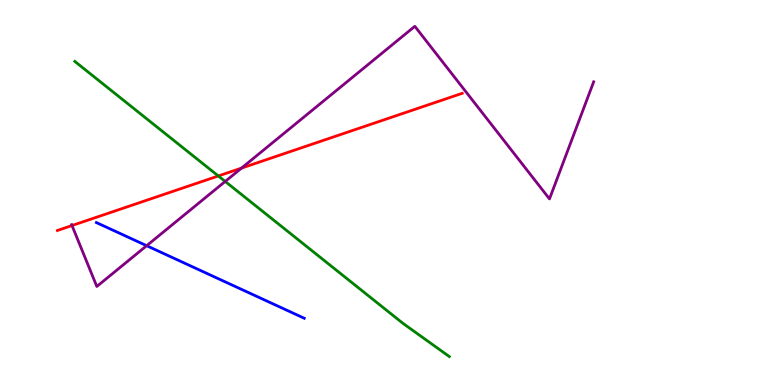[{'lines': ['blue', 'red'], 'intersections': []}, {'lines': ['green', 'red'], 'intersections': [{'x': 2.82, 'y': 5.43}]}, {'lines': ['purple', 'red'], 'intersections': [{'x': 0.929, 'y': 4.14}, {'x': 3.12, 'y': 5.63}]}, {'lines': ['blue', 'green'], 'intersections': []}, {'lines': ['blue', 'purple'], 'intersections': [{'x': 1.89, 'y': 3.62}]}, {'lines': ['green', 'purple'], 'intersections': [{'x': 2.91, 'y': 5.29}]}]